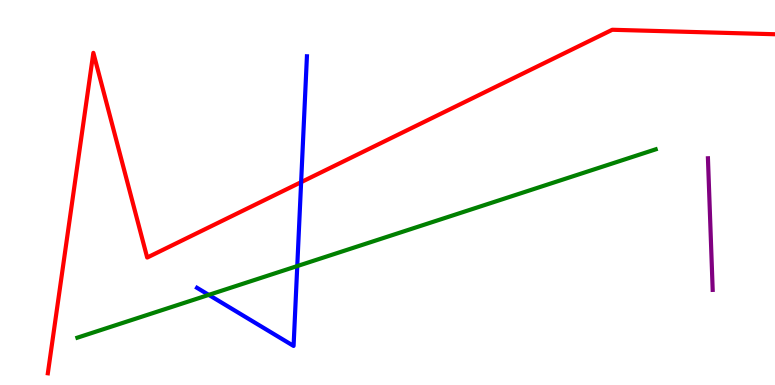[{'lines': ['blue', 'red'], 'intersections': [{'x': 3.89, 'y': 5.27}]}, {'lines': ['green', 'red'], 'intersections': []}, {'lines': ['purple', 'red'], 'intersections': []}, {'lines': ['blue', 'green'], 'intersections': [{'x': 2.69, 'y': 2.34}, {'x': 3.84, 'y': 3.09}]}, {'lines': ['blue', 'purple'], 'intersections': []}, {'lines': ['green', 'purple'], 'intersections': []}]